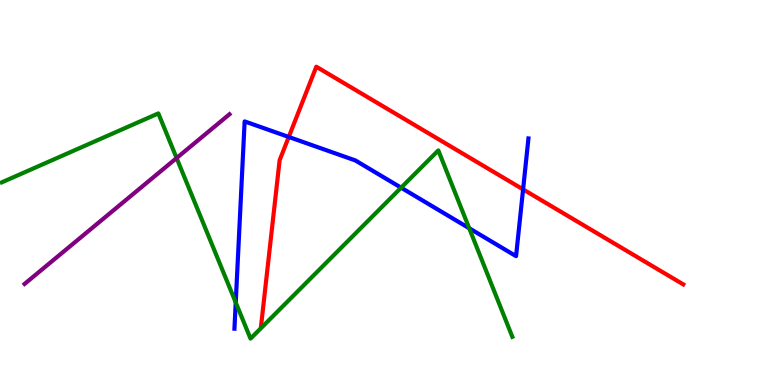[{'lines': ['blue', 'red'], 'intersections': [{'x': 3.73, 'y': 6.44}, {'x': 6.75, 'y': 5.08}]}, {'lines': ['green', 'red'], 'intersections': []}, {'lines': ['purple', 'red'], 'intersections': []}, {'lines': ['blue', 'green'], 'intersections': [{'x': 3.04, 'y': 2.14}, {'x': 5.18, 'y': 5.13}, {'x': 6.05, 'y': 4.07}]}, {'lines': ['blue', 'purple'], 'intersections': []}, {'lines': ['green', 'purple'], 'intersections': [{'x': 2.28, 'y': 5.9}]}]